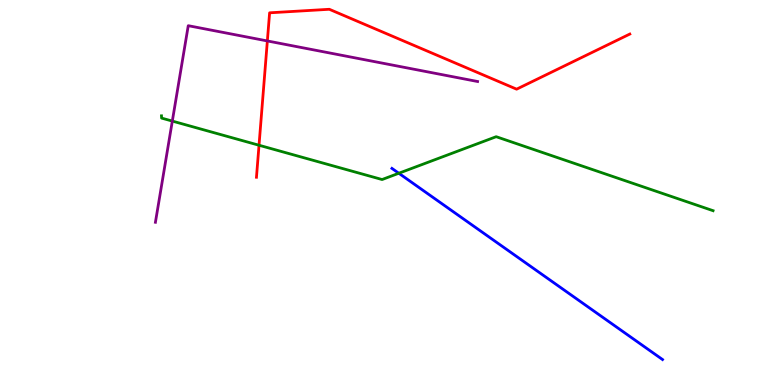[{'lines': ['blue', 'red'], 'intersections': []}, {'lines': ['green', 'red'], 'intersections': [{'x': 3.34, 'y': 6.23}]}, {'lines': ['purple', 'red'], 'intersections': [{'x': 3.45, 'y': 8.94}]}, {'lines': ['blue', 'green'], 'intersections': [{'x': 5.15, 'y': 5.5}]}, {'lines': ['blue', 'purple'], 'intersections': []}, {'lines': ['green', 'purple'], 'intersections': [{'x': 2.22, 'y': 6.85}]}]